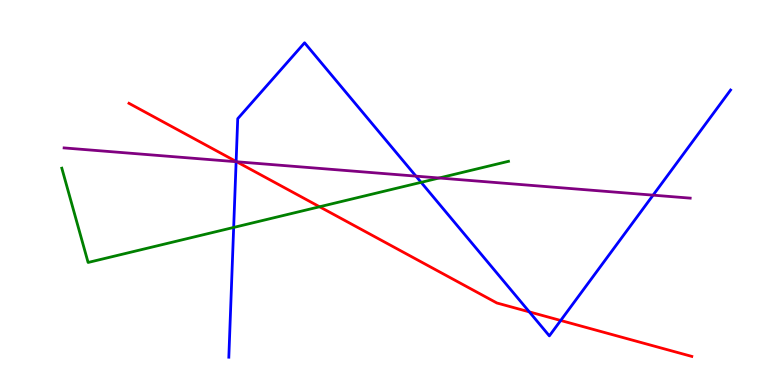[{'lines': ['blue', 'red'], 'intersections': [{'x': 3.05, 'y': 5.81}, {'x': 6.83, 'y': 1.9}, {'x': 7.23, 'y': 1.68}]}, {'lines': ['green', 'red'], 'intersections': [{'x': 4.12, 'y': 4.63}]}, {'lines': ['purple', 'red'], 'intersections': [{'x': 3.05, 'y': 5.8}]}, {'lines': ['blue', 'green'], 'intersections': [{'x': 3.02, 'y': 4.09}, {'x': 5.43, 'y': 5.26}]}, {'lines': ['blue', 'purple'], 'intersections': [{'x': 3.05, 'y': 5.8}, {'x': 5.37, 'y': 5.42}, {'x': 8.43, 'y': 4.93}]}, {'lines': ['green', 'purple'], 'intersections': [{'x': 5.67, 'y': 5.38}]}]